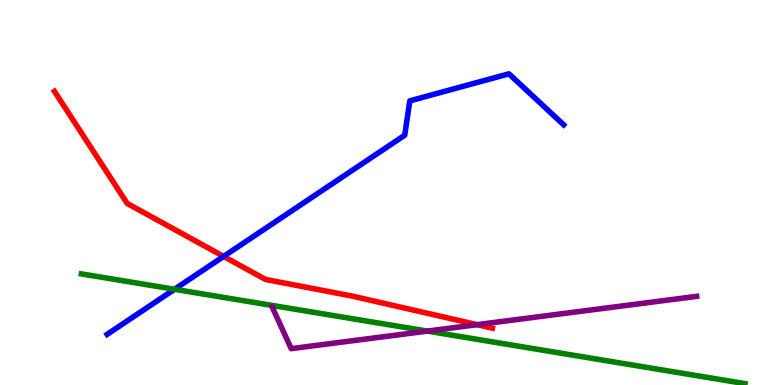[{'lines': ['blue', 'red'], 'intersections': [{'x': 2.89, 'y': 3.34}]}, {'lines': ['green', 'red'], 'intersections': []}, {'lines': ['purple', 'red'], 'intersections': [{'x': 6.16, 'y': 1.57}]}, {'lines': ['blue', 'green'], 'intersections': [{'x': 2.25, 'y': 2.49}]}, {'lines': ['blue', 'purple'], 'intersections': []}, {'lines': ['green', 'purple'], 'intersections': [{'x': 5.51, 'y': 1.4}]}]